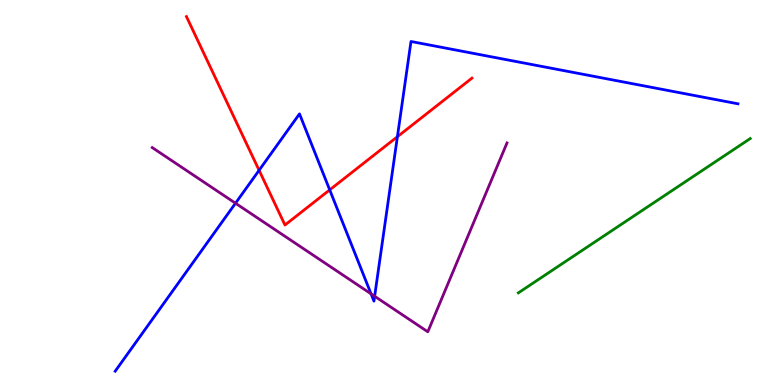[{'lines': ['blue', 'red'], 'intersections': [{'x': 3.34, 'y': 5.58}, {'x': 4.25, 'y': 5.07}, {'x': 5.13, 'y': 6.45}]}, {'lines': ['green', 'red'], 'intersections': []}, {'lines': ['purple', 'red'], 'intersections': []}, {'lines': ['blue', 'green'], 'intersections': []}, {'lines': ['blue', 'purple'], 'intersections': [{'x': 3.04, 'y': 4.72}, {'x': 4.79, 'y': 2.37}, {'x': 4.83, 'y': 2.31}]}, {'lines': ['green', 'purple'], 'intersections': []}]